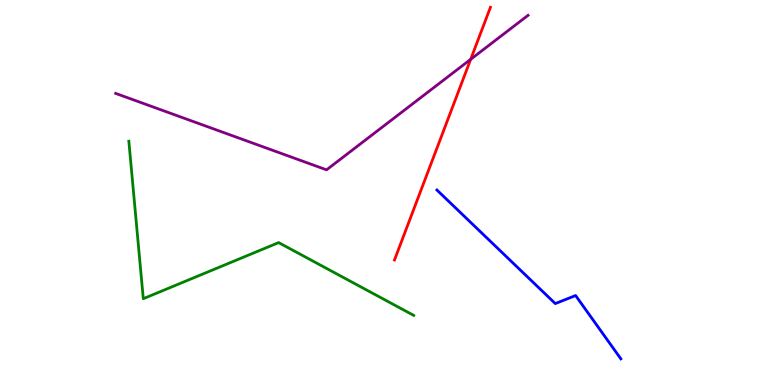[{'lines': ['blue', 'red'], 'intersections': []}, {'lines': ['green', 'red'], 'intersections': []}, {'lines': ['purple', 'red'], 'intersections': [{'x': 6.07, 'y': 8.46}]}, {'lines': ['blue', 'green'], 'intersections': []}, {'lines': ['blue', 'purple'], 'intersections': []}, {'lines': ['green', 'purple'], 'intersections': []}]